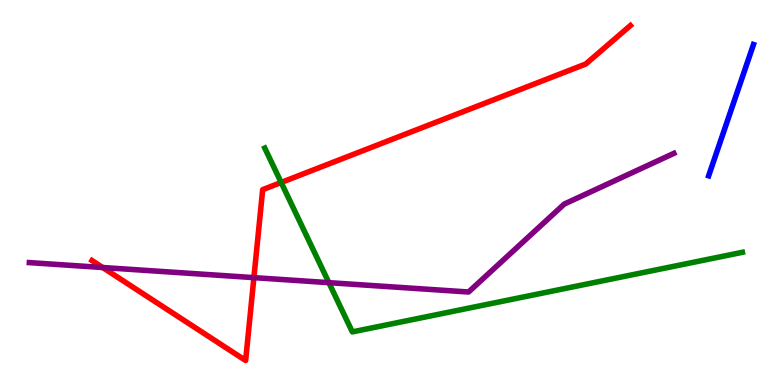[{'lines': ['blue', 'red'], 'intersections': []}, {'lines': ['green', 'red'], 'intersections': [{'x': 3.63, 'y': 5.26}]}, {'lines': ['purple', 'red'], 'intersections': [{'x': 1.33, 'y': 3.05}, {'x': 3.28, 'y': 2.79}]}, {'lines': ['blue', 'green'], 'intersections': []}, {'lines': ['blue', 'purple'], 'intersections': []}, {'lines': ['green', 'purple'], 'intersections': [{'x': 4.24, 'y': 2.66}]}]